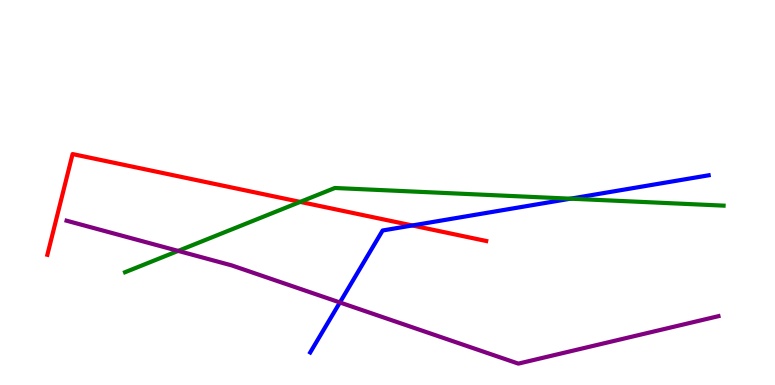[{'lines': ['blue', 'red'], 'intersections': [{'x': 5.32, 'y': 4.14}]}, {'lines': ['green', 'red'], 'intersections': [{'x': 3.87, 'y': 4.76}]}, {'lines': ['purple', 'red'], 'intersections': []}, {'lines': ['blue', 'green'], 'intersections': [{'x': 7.36, 'y': 4.84}]}, {'lines': ['blue', 'purple'], 'intersections': [{'x': 4.39, 'y': 2.14}]}, {'lines': ['green', 'purple'], 'intersections': [{'x': 2.3, 'y': 3.48}]}]